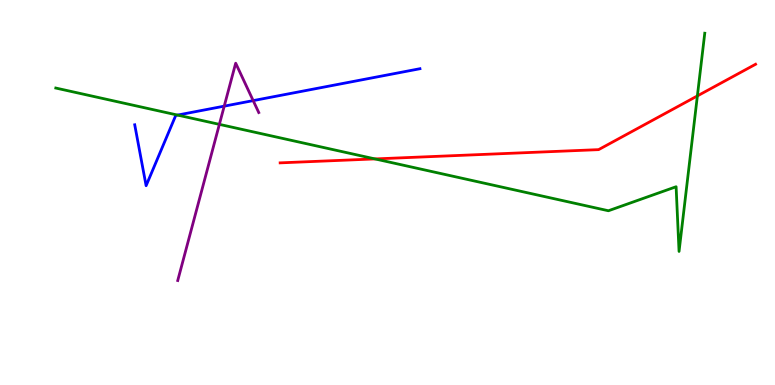[{'lines': ['blue', 'red'], 'intersections': []}, {'lines': ['green', 'red'], 'intersections': [{'x': 4.84, 'y': 5.87}, {'x': 9.0, 'y': 7.51}]}, {'lines': ['purple', 'red'], 'intersections': []}, {'lines': ['blue', 'green'], 'intersections': [{'x': 2.29, 'y': 7.01}]}, {'lines': ['blue', 'purple'], 'intersections': [{'x': 2.89, 'y': 7.24}, {'x': 3.27, 'y': 7.39}]}, {'lines': ['green', 'purple'], 'intersections': [{'x': 2.83, 'y': 6.77}]}]